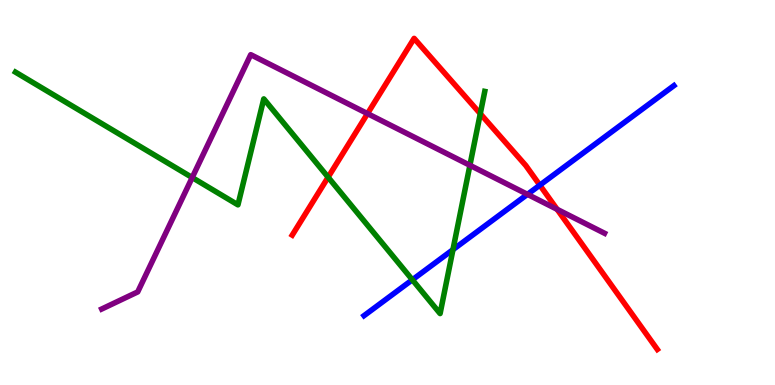[{'lines': ['blue', 'red'], 'intersections': [{'x': 6.97, 'y': 5.19}]}, {'lines': ['green', 'red'], 'intersections': [{'x': 4.23, 'y': 5.4}, {'x': 6.2, 'y': 7.05}]}, {'lines': ['purple', 'red'], 'intersections': [{'x': 4.74, 'y': 7.05}, {'x': 7.19, 'y': 4.56}]}, {'lines': ['blue', 'green'], 'intersections': [{'x': 5.32, 'y': 2.73}, {'x': 5.84, 'y': 3.52}]}, {'lines': ['blue', 'purple'], 'intersections': [{'x': 6.81, 'y': 4.95}]}, {'lines': ['green', 'purple'], 'intersections': [{'x': 2.48, 'y': 5.39}, {'x': 6.06, 'y': 5.71}]}]